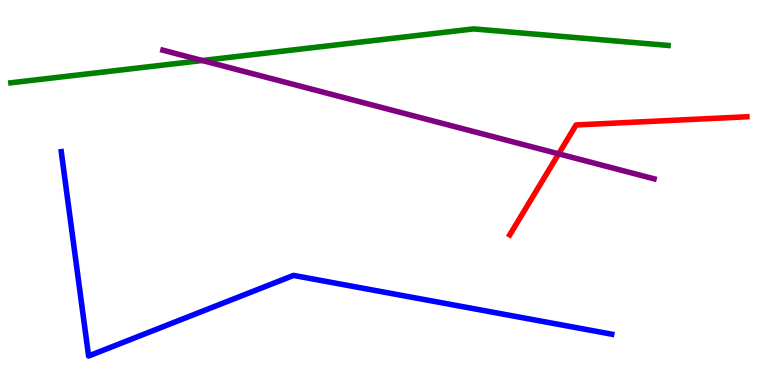[{'lines': ['blue', 'red'], 'intersections': []}, {'lines': ['green', 'red'], 'intersections': []}, {'lines': ['purple', 'red'], 'intersections': [{'x': 7.21, 'y': 6.0}]}, {'lines': ['blue', 'green'], 'intersections': []}, {'lines': ['blue', 'purple'], 'intersections': []}, {'lines': ['green', 'purple'], 'intersections': [{'x': 2.61, 'y': 8.43}]}]